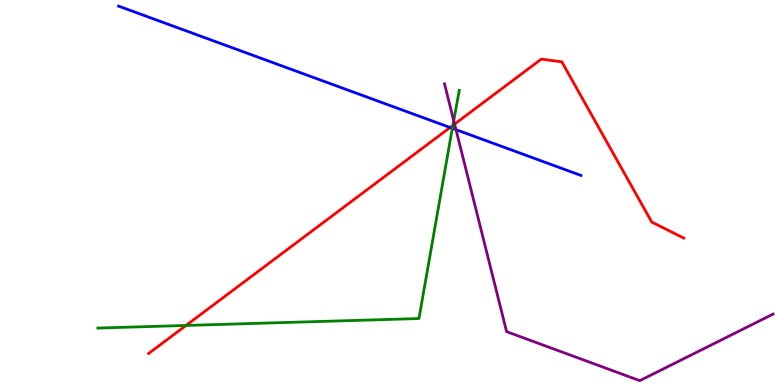[{'lines': ['blue', 'red'], 'intersections': [{'x': 5.81, 'y': 6.69}]}, {'lines': ['green', 'red'], 'intersections': [{'x': 2.4, 'y': 1.55}, {'x': 5.84, 'y': 6.74}]}, {'lines': ['purple', 'red'], 'intersections': [{'x': 5.87, 'y': 6.78}]}, {'lines': ['blue', 'green'], 'intersections': [{'x': 5.84, 'y': 6.67}]}, {'lines': ['blue', 'purple'], 'intersections': [{'x': 5.88, 'y': 6.63}]}, {'lines': ['green', 'purple'], 'intersections': [{'x': 5.85, 'y': 6.87}]}]